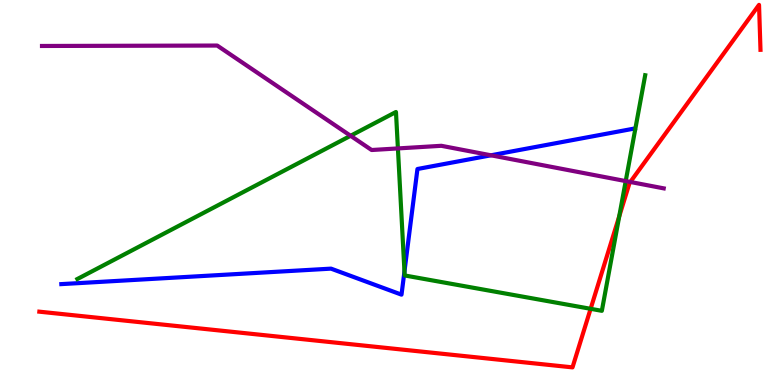[{'lines': ['blue', 'red'], 'intersections': []}, {'lines': ['green', 'red'], 'intersections': [{'x': 7.62, 'y': 1.98}, {'x': 7.99, 'y': 4.38}]}, {'lines': ['purple', 'red'], 'intersections': [{'x': 8.13, 'y': 5.27}]}, {'lines': ['blue', 'green'], 'intersections': [{'x': 5.22, 'y': 2.95}]}, {'lines': ['blue', 'purple'], 'intersections': [{'x': 6.33, 'y': 5.97}]}, {'lines': ['green', 'purple'], 'intersections': [{'x': 4.52, 'y': 6.47}, {'x': 5.13, 'y': 6.14}, {'x': 8.07, 'y': 5.3}]}]